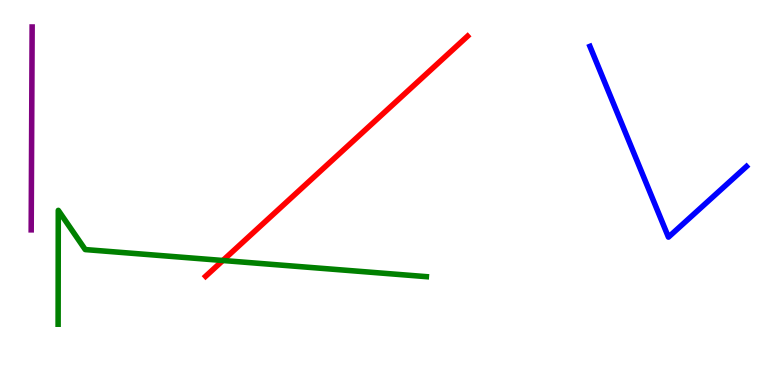[{'lines': ['blue', 'red'], 'intersections': []}, {'lines': ['green', 'red'], 'intersections': [{'x': 2.88, 'y': 3.23}]}, {'lines': ['purple', 'red'], 'intersections': []}, {'lines': ['blue', 'green'], 'intersections': []}, {'lines': ['blue', 'purple'], 'intersections': []}, {'lines': ['green', 'purple'], 'intersections': []}]